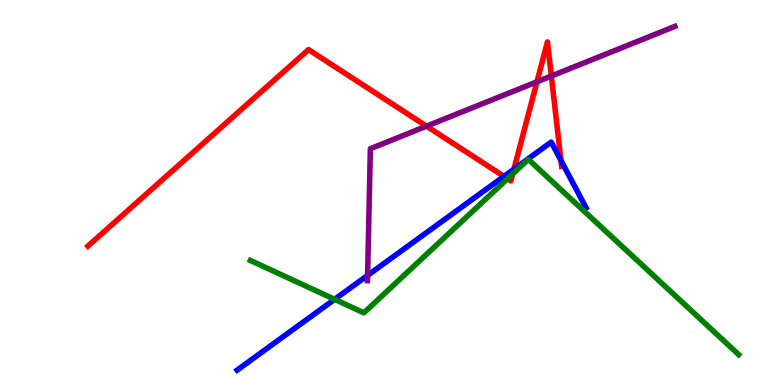[{'lines': ['blue', 'red'], 'intersections': [{'x': 6.5, 'y': 5.42}, {'x': 6.63, 'y': 5.61}, {'x': 7.24, 'y': 5.83}]}, {'lines': ['green', 'red'], 'intersections': [{'x': 6.55, 'y': 5.36}, {'x': 6.62, 'y': 5.48}]}, {'lines': ['purple', 'red'], 'intersections': [{'x': 5.5, 'y': 6.72}, {'x': 6.93, 'y': 7.88}, {'x': 7.11, 'y': 8.03}]}, {'lines': ['blue', 'green'], 'intersections': [{'x': 4.32, 'y': 2.22}]}, {'lines': ['blue', 'purple'], 'intersections': [{'x': 4.74, 'y': 2.85}]}, {'lines': ['green', 'purple'], 'intersections': []}]